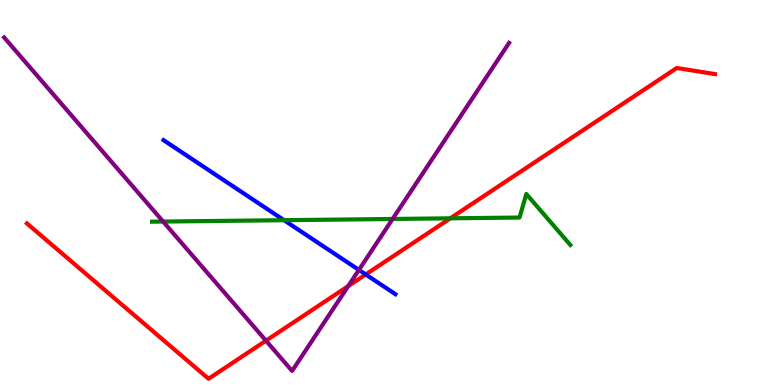[{'lines': ['blue', 'red'], 'intersections': [{'x': 4.72, 'y': 2.87}]}, {'lines': ['green', 'red'], 'intersections': [{'x': 5.81, 'y': 4.33}]}, {'lines': ['purple', 'red'], 'intersections': [{'x': 3.43, 'y': 1.15}, {'x': 4.49, 'y': 2.57}]}, {'lines': ['blue', 'green'], 'intersections': [{'x': 3.67, 'y': 4.28}]}, {'lines': ['blue', 'purple'], 'intersections': [{'x': 4.63, 'y': 2.99}]}, {'lines': ['green', 'purple'], 'intersections': [{'x': 2.1, 'y': 4.25}, {'x': 5.07, 'y': 4.31}]}]